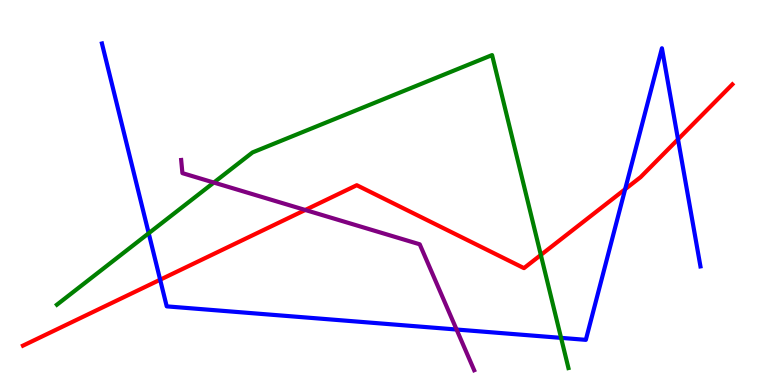[{'lines': ['blue', 'red'], 'intersections': [{'x': 2.07, 'y': 2.73}, {'x': 8.07, 'y': 5.09}, {'x': 8.75, 'y': 6.38}]}, {'lines': ['green', 'red'], 'intersections': [{'x': 6.98, 'y': 3.38}]}, {'lines': ['purple', 'red'], 'intersections': [{'x': 3.94, 'y': 4.55}]}, {'lines': ['blue', 'green'], 'intersections': [{'x': 1.92, 'y': 3.94}, {'x': 7.24, 'y': 1.22}]}, {'lines': ['blue', 'purple'], 'intersections': [{'x': 5.89, 'y': 1.44}]}, {'lines': ['green', 'purple'], 'intersections': [{'x': 2.76, 'y': 5.26}]}]